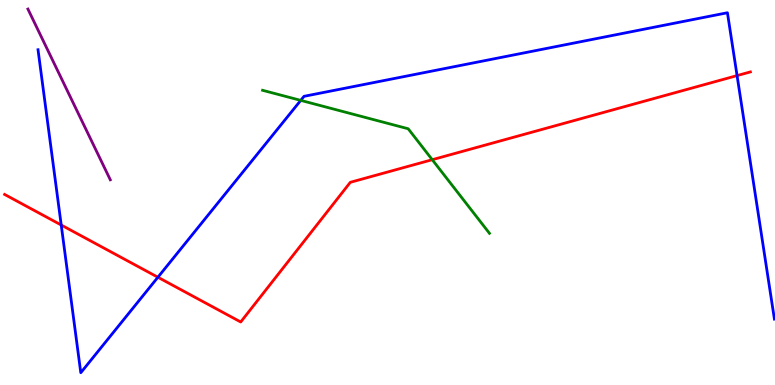[{'lines': ['blue', 'red'], 'intersections': [{'x': 0.79, 'y': 4.16}, {'x': 2.04, 'y': 2.8}, {'x': 9.51, 'y': 8.04}]}, {'lines': ['green', 'red'], 'intersections': [{'x': 5.58, 'y': 5.85}]}, {'lines': ['purple', 'red'], 'intersections': []}, {'lines': ['blue', 'green'], 'intersections': [{'x': 3.88, 'y': 7.39}]}, {'lines': ['blue', 'purple'], 'intersections': []}, {'lines': ['green', 'purple'], 'intersections': []}]